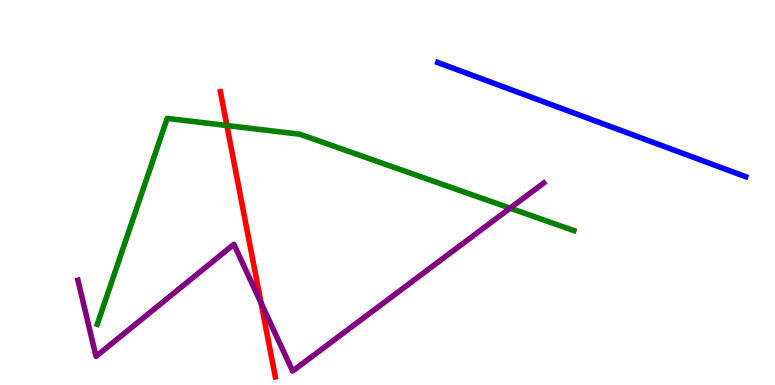[{'lines': ['blue', 'red'], 'intersections': []}, {'lines': ['green', 'red'], 'intersections': [{'x': 2.93, 'y': 6.74}]}, {'lines': ['purple', 'red'], 'intersections': [{'x': 3.37, 'y': 2.13}]}, {'lines': ['blue', 'green'], 'intersections': []}, {'lines': ['blue', 'purple'], 'intersections': []}, {'lines': ['green', 'purple'], 'intersections': [{'x': 6.58, 'y': 4.59}]}]